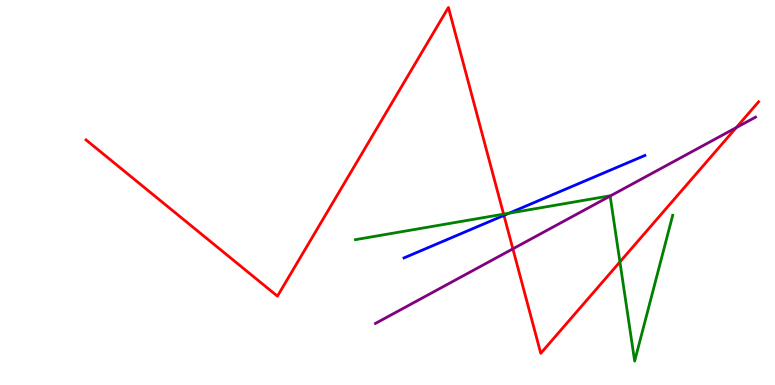[{'lines': ['blue', 'red'], 'intersections': [{'x': 6.5, 'y': 4.41}]}, {'lines': ['green', 'red'], 'intersections': [{'x': 6.5, 'y': 4.44}, {'x': 8.0, 'y': 3.2}]}, {'lines': ['purple', 'red'], 'intersections': [{'x': 6.62, 'y': 3.54}, {'x': 9.5, 'y': 6.68}]}, {'lines': ['blue', 'green'], 'intersections': [{'x': 6.57, 'y': 4.46}]}, {'lines': ['blue', 'purple'], 'intersections': []}, {'lines': ['green', 'purple'], 'intersections': [{'x': 7.87, 'y': 4.91}]}]